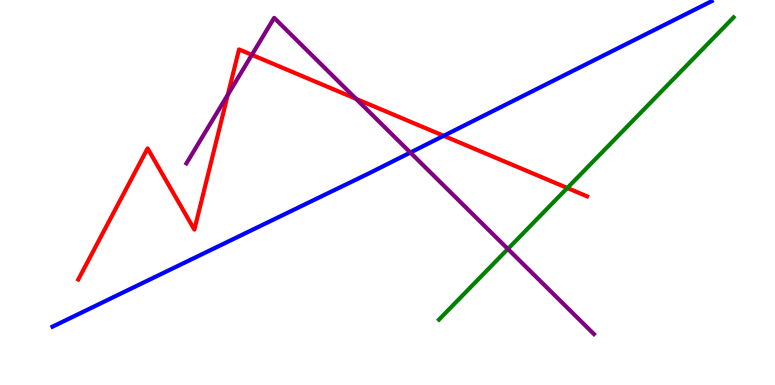[{'lines': ['blue', 'red'], 'intersections': [{'x': 5.72, 'y': 6.47}]}, {'lines': ['green', 'red'], 'intersections': [{'x': 7.32, 'y': 5.12}]}, {'lines': ['purple', 'red'], 'intersections': [{'x': 2.94, 'y': 7.54}, {'x': 3.25, 'y': 8.58}, {'x': 4.59, 'y': 7.43}]}, {'lines': ['blue', 'green'], 'intersections': []}, {'lines': ['blue', 'purple'], 'intersections': [{'x': 5.29, 'y': 6.04}]}, {'lines': ['green', 'purple'], 'intersections': [{'x': 6.55, 'y': 3.53}]}]